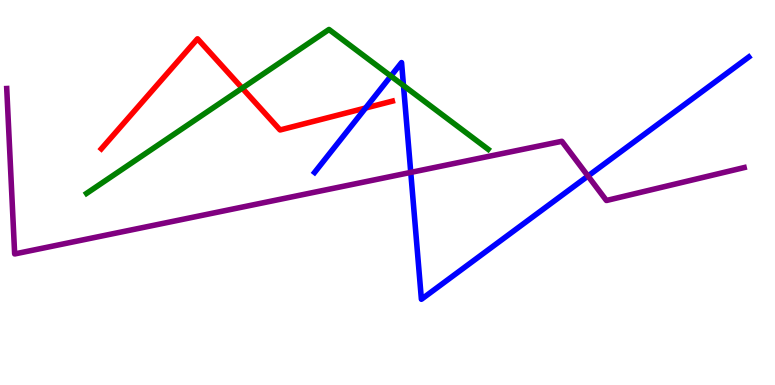[{'lines': ['blue', 'red'], 'intersections': [{'x': 4.72, 'y': 7.19}]}, {'lines': ['green', 'red'], 'intersections': [{'x': 3.13, 'y': 7.71}]}, {'lines': ['purple', 'red'], 'intersections': []}, {'lines': ['blue', 'green'], 'intersections': [{'x': 5.04, 'y': 8.02}, {'x': 5.21, 'y': 7.78}]}, {'lines': ['blue', 'purple'], 'intersections': [{'x': 5.3, 'y': 5.52}, {'x': 7.59, 'y': 5.43}]}, {'lines': ['green', 'purple'], 'intersections': []}]